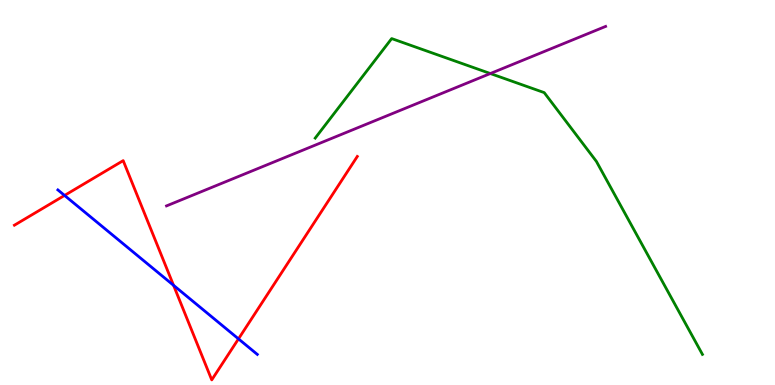[{'lines': ['blue', 'red'], 'intersections': [{'x': 0.833, 'y': 4.92}, {'x': 2.24, 'y': 2.59}, {'x': 3.08, 'y': 1.2}]}, {'lines': ['green', 'red'], 'intersections': []}, {'lines': ['purple', 'red'], 'intersections': []}, {'lines': ['blue', 'green'], 'intersections': []}, {'lines': ['blue', 'purple'], 'intersections': []}, {'lines': ['green', 'purple'], 'intersections': [{'x': 6.33, 'y': 8.09}]}]